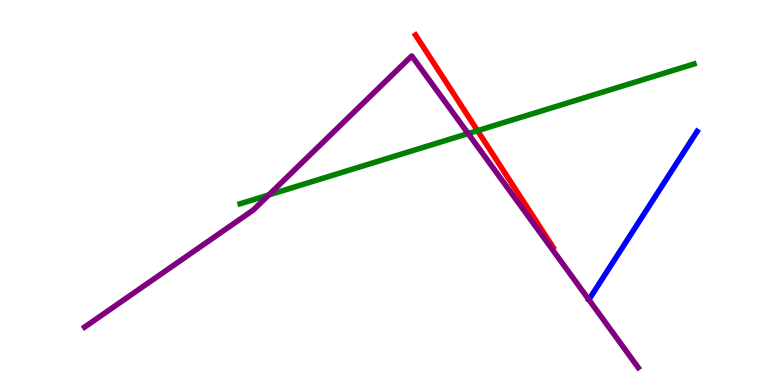[{'lines': ['blue', 'red'], 'intersections': []}, {'lines': ['green', 'red'], 'intersections': [{'x': 6.16, 'y': 6.61}]}, {'lines': ['purple', 'red'], 'intersections': []}, {'lines': ['blue', 'green'], 'intersections': []}, {'lines': ['blue', 'purple'], 'intersections': [{'x': 7.6, 'y': 2.22}]}, {'lines': ['green', 'purple'], 'intersections': [{'x': 3.47, 'y': 4.94}, {'x': 6.04, 'y': 6.53}]}]